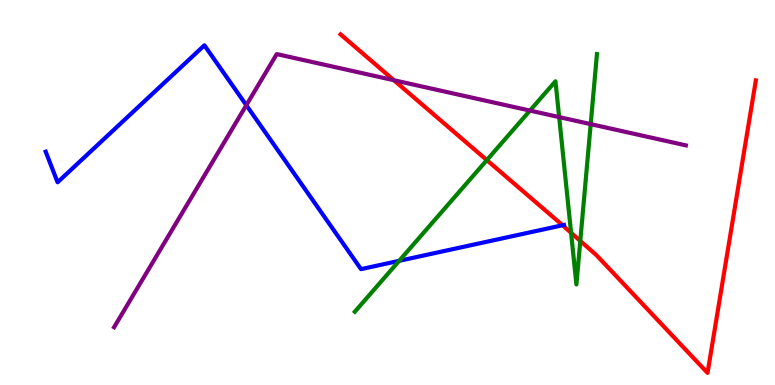[{'lines': ['blue', 'red'], 'intersections': [{'x': 7.26, 'y': 4.15}]}, {'lines': ['green', 'red'], 'intersections': [{'x': 6.28, 'y': 5.84}, {'x': 7.37, 'y': 3.95}, {'x': 7.49, 'y': 3.74}]}, {'lines': ['purple', 'red'], 'intersections': [{'x': 5.08, 'y': 7.92}]}, {'lines': ['blue', 'green'], 'intersections': [{'x': 5.15, 'y': 3.23}]}, {'lines': ['blue', 'purple'], 'intersections': [{'x': 3.18, 'y': 7.27}]}, {'lines': ['green', 'purple'], 'intersections': [{'x': 6.84, 'y': 7.13}, {'x': 7.22, 'y': 6.96}, {'x': 7.62, 'y': 6.78}]}]